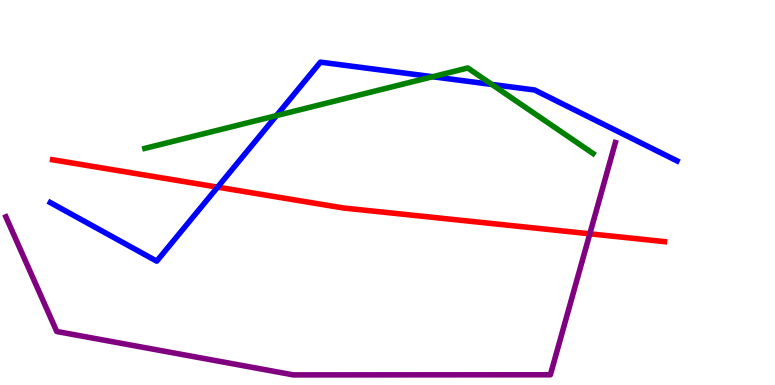[{'lines': ['blue', 'red'], 'intersections': [{'x': 2.81, 'y': 5.14}]}, {'lines': ['green', 'red'], 'intersections': []}, {'lines': ['purple', 'red'], 'intersections': [{'x': 7.61, 'y': 3.93}]}, {'lines': ['blue', 'green'], 'intersections': [{'x': 3.57, 'y': 7.0}, {'x': 5.58, 'y': 8.01}, {'x': 6.35, 'y': 7.81}]}, {'lines': ['blue', 'purple'], 'intersections': []}, {'lines': ['green', 'purple'], 'intersections': []}]